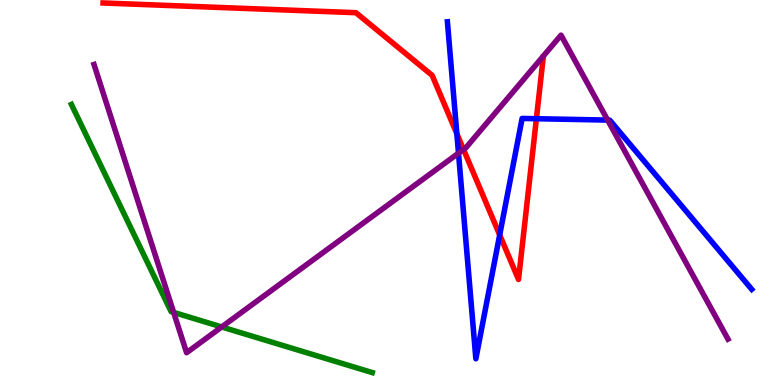[{'lines': ['blue', 'red'], 'intersections': [{'x': 5.89, 'y': 6.53}, {'x': 6.45, 'y': 3.9}, {'x': 6.92, 'y': 6.92}]}, {'lines': ['green', 'red'], 'intersections': []}, {'lines': ['purple', 'red'], 'intersections': [{'x': 5.98, 'y': 6.12}]}, {'lines': ['blue', 'green'], 'intersections': []}, {'lines': ['blue', 'purple'], 'intersections': [{'x': 5.92, 'y': 6.02}, {'x': 7.84, 'y': 6.88}]}, {'lines': ['green', 'purple'], 'intersections': [{'x': 2.24, 'y': 1.89}, {'x': 2.86, 'y': 1.51}]}]